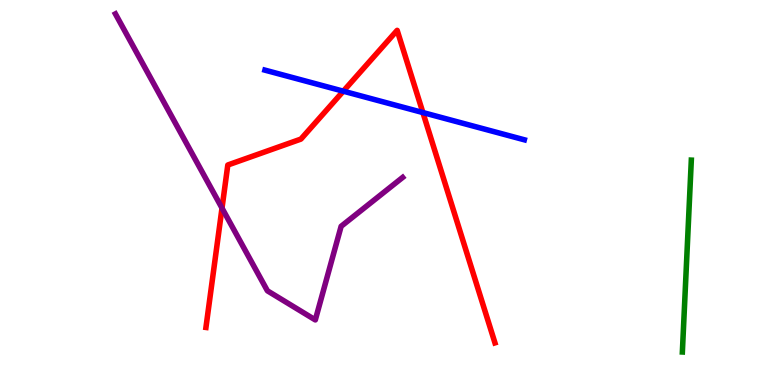[{'lines': ['blue', 'red'], 'intersections': [{'x': 4.43, 'y': 7.63}, {'x': 5.46, 'y': 7.08}]}, {'lines': ['green', 'red'], 'intersections': []}, {'lines': ['purple', 'red'], 'intersections': [{'x': 2.86, 'y': 4.6}]}, {'lines': ['blue', 'green'], 'intersections': []}, {'lines': ['blue', 'purple'], 'intersections': []}, {'lines': ['green', 'purple'], 'intersections': []}]